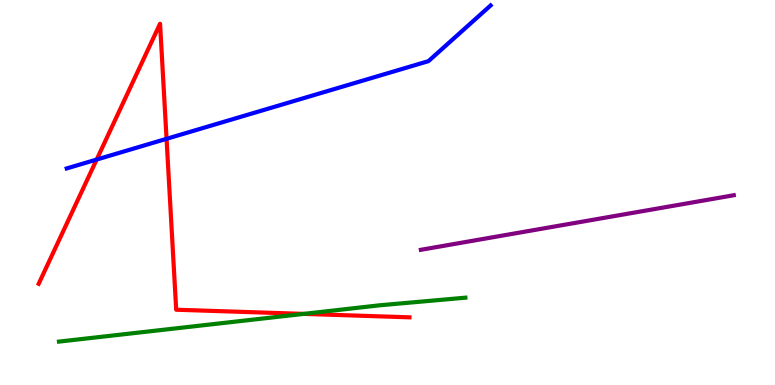[{'lines': ['blue', 'red'], 'intersections': [{'x': 1.25, 'y': 5.86}, {'x': 2.15, 'y': 6.39}]}, {'lines': ['green', 'red'], 'intersections': [{'x': 3.92, 'y': 1.85}]}, {'lines': ['purple', 'red'], 'intersections': []}, {'lines': ['blue', 'green'], 'intersections': []}, {'lines': ['blue', 'purple'], 'intersections': []}, {'lines': ['green', 'purple'], 'intersections': []}]